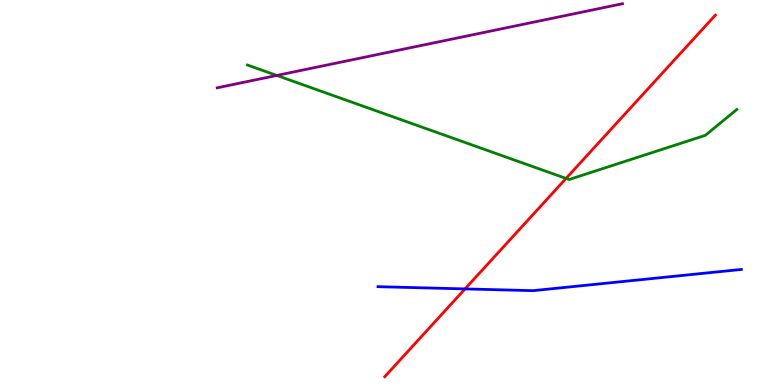[{'lines': ['blue', 'red'], 'intersections': [{'x': 6.0, 'y': 2.5}]}, {'lines': ['green', 'red'], 'intersections': [{'x': 7.3, 'y': 5.37}]}, {'lines': ['purple', 'red'], 'intersections': []}, {'lines': ['blue', 'green'], 'intersections': []}, {'lines': ['blue', 'purple'], 'intersections': []}, {'lines': ['green', 'purple'], 'intersections': [{'x': 3.57, 'y': 8.04}]}]